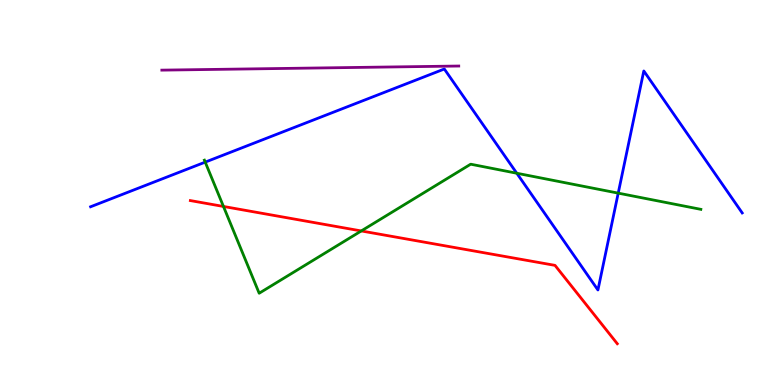[{'lines': ['blue', 'red'], 'intersections': []}, {'lines': ['green', 'red'], 'intersections': [{'x': 2.88, 'y': 4.64}, {'x': 4.66, 'y': 4.0}]}, {'lines': ['purple', 'red'], 'intersections': []}, {'lines': ['blue', 'green'], 'intersections': [{'x': 2.65, 'y': 5.79}, {'x': 6.67, 'y': 5.5}, {'x': 7.98, 'y': 4.98}]}, {'lines': ['blue', 'purple'], 'intersections': []}, {'lines': ['green', 'purple'], 'intersections': []}]